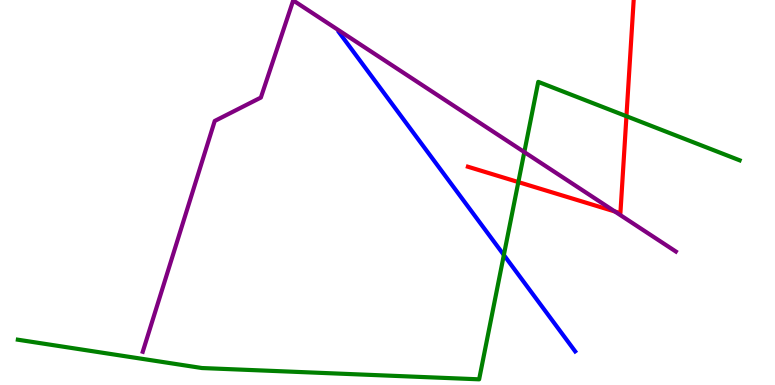[{'lines': ['blue', 'red'], 'intersections': []}, {'lines': ['green', 'red'], 'intersections': [{'x': 6.69, 'y': 5.27}, {'x': 8.08, 'y': 6.98}]}, {'lines': ['purple', 'red'], 'intersections': [{'x': 7.93, 'y': 4.51}]}, {'lines': ['blue', 'green'], 'intersections': [{'x': 6.5, 'y': 3.38}]}, {'lines': ['blue', 'purple'], 'intersections': []}, {'lines': ['green', 'purple'], 'intersections': [{'x': 6.77, 'y': 6.05}]}]